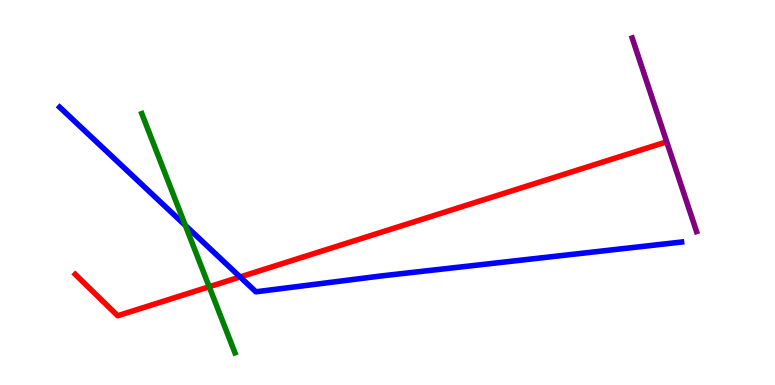[{'lines': ['blue', 'red'], 'intersections': [{'x': 3.1, 'y': 2.81}]}, {'lines': ['green', 'red'], 'intersections': [{'x': 2.7, 'y': 2.55}]}, {'lines': ['purple', 'red'], 'intersections': []}, {'lines': ['blue', 'green'], 'intersections': [{'x': 2.39, 'y': 4.15}]}, {'lines': ['blue', 'purple'], 'intersections': []}, {'lines': ['green', 'purple'], 'intersections': []}]